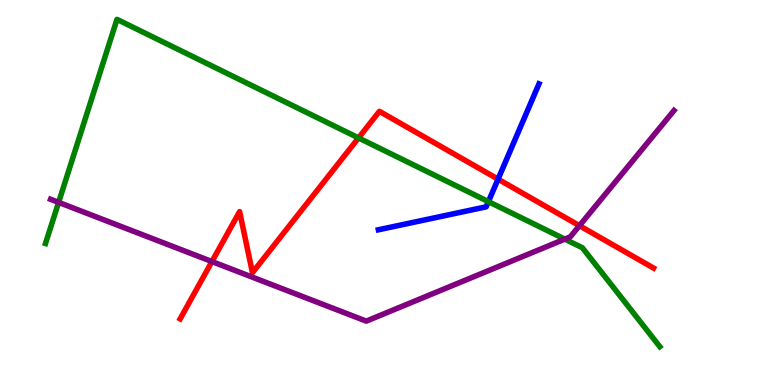[{'lines': ['blue', 'red'], 'intersections': [{'x': 6.43, 'y': 5.35}]}, {'lines': ['green', 'red'], 'intersections': [{'x': 4.63, 'y': 6.42}]}, {'lines': ['purple', 'red'], 'intersections': [{'x': 2.73, 'y': 3.21}, {'x': 7.48, 'y': 4.14}]}, {'lines': ['blue', 'green'], 'intersections': [{'x': 6.3, 'y': 4.76}]}, {'lines': ['blue', 'purple'], 'intersections': []}, {'lines': ['green', 'purple'], 'intersections': [{'x': 0.756, 'y': 4.74}, {'x': 7.29, 'y': 3.79}]}]